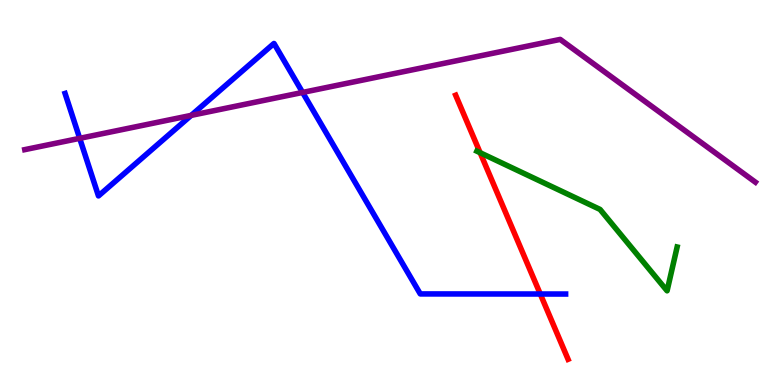[{'lines': ['blue', 'red'], 'intersections': [{'x': 6.97, 'y': 2.36}]}, {'lines': ['green', 'red'], 'intersections': [{'x': 6.2, 'y': 6.03}]}, {'lines': ['purple', 'red'], 'intersections': []}, {'lines': ['blue', 'green'], 'intersections': []}, {'lines': ['blue', 'purple'], 'intersections': [{'x': 1.03, 'y': 6.41}, {'x': 2.47, 'y': 7.0}, {'x': 3.9, 'y': 7.6}]}, {'lines': ['green', 'purple'], 'intersections': []}]